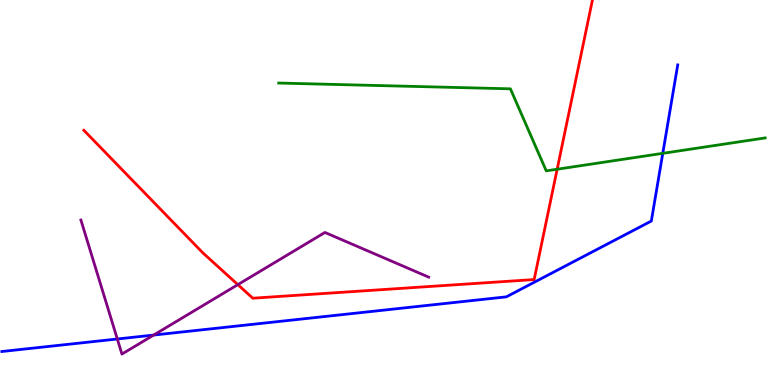[{'lines': ['blue', 'red'], 'intersections': []}, {'lines': ['green', 'red'], 'intersections': [{'x': 7.19, 'y': 5.6}]}, {'lines': ['purple', 'red'], 'intersections': [{'x': 3.07, 'y': 2.61}]}, {'lines': ['blue', 'green'], 'intersections': [{'x': 8.55, 'y': 6.02}]}, {'lines': ['blue', 'purple'], 'intersections': [{'x': 1.51, 'y': 1.19}, {'x': 1.98, 'y': 1.3}]}, {'lines': ['green', 'purple'], 'intersections': []}]